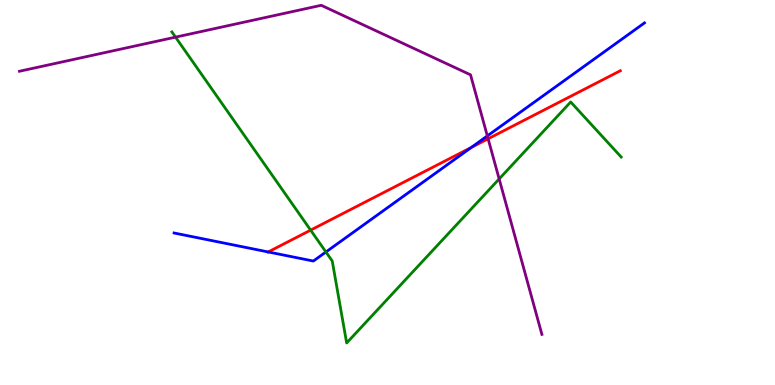[{'lines': ['blue', 'red'], 'intersections': [{'x': 3.46, 'y': 3.46}, {'x': 6.08, 'y': 6.17}]}, {'lines': ['green', 'red'], 'intersections': [{'x': 4.01, 'y': 4.02}]}, {'lines': ['purple', 'red'], 'intersections': [{'x': 6.3, 'y': 6.4}]}, {'lines': ['blue', 'green'], 'intersections': [{'x': 4.21, 'y': 3.45}]}, {'lines': ['blue', 'purple'], 'intersections': [{'x': 6.29, 'y': 6.47}]}, {'lines': ['green', 'purple'], 'intersections': [{'x': 2.27, 'y': 9.04}, {'x': 6.44, 'y': 5.35}]}]